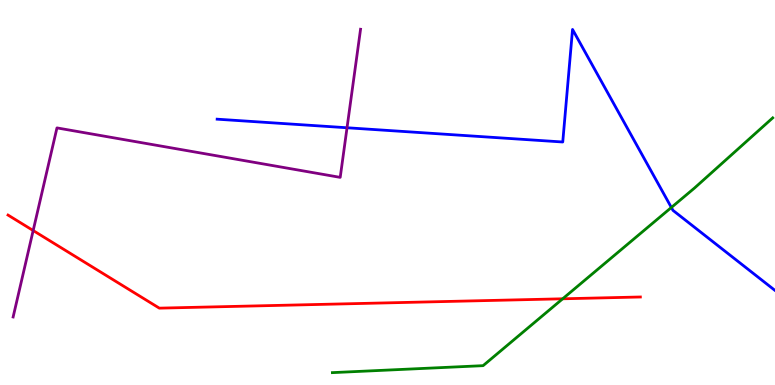[{'lines': ['blue', 'red'], 'intersections': []}, {'lines': ['green', 'red'], 'intersections': [{'x': 7.26, 'y': 2.24}]}, {'lines': ['purple', 'red'], 'intersections': [{'x': 0.428, 'y': 4.01}]}, {'lines': ['blue', 'green'], 'intersections': [{'x': 8.66, 'y': 4.61}]}, {'lines': ['blue', 'purple'], 'intersections': [{'x': 4.48, 'y': 6.68}]}, {'lines': ['green', 'purple'], 'intersections': []}]